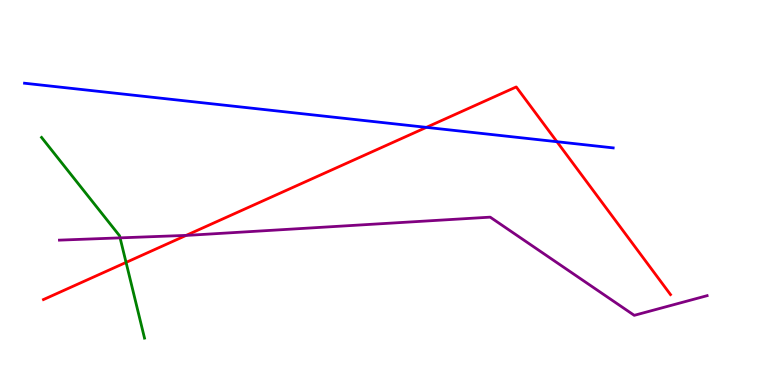[{'lines': ['blue', 'red'], 'intersections': [{'x': 5.5, 'y': 6.69}, {'x': 7.19, 'y': 6.32}]}, {'lines': ['green', 'red'], 'intersections': [{'x': 1.63, 'y': 3.18}]}, {'lines': ['purple', 'red'], 'intersections': [{'x': 2.4, 'y': 3.89}]}, {'lines': ['blue', 'green'], 'intersections': []}, {'lines': ['blue', 'purple'], 'intersections': []}, {'lines': ['green', 'purple'], 'intersections': [{'x': 1.55, 'y': 3.82}]}]